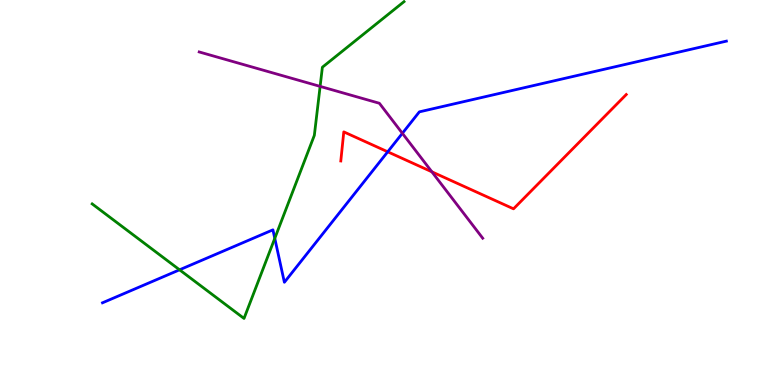[{'lines': ['blue', 'red'], 'intersections': [{'x': 5.0, 'y': 6.06}]}, {'lines': ['green', 'red'], 'intersections': []}, {'lines': ['purple', 'red'], 'intersections': [{'x': 5.57, 'y': 5.54}]}, {'lines': ['blue', 'green'], 'intersections': [{'x': 2.32, 'y': 2.99}, {'x': 3.55, 'y': 3.81}]}, {'lines': ['blue', 'purple'], 'intersections': [{'x': 5.19, 'y': 6.54}]}, {'lines': ['green', 'purple'], 'intersections': [{'x': 4.13, 'y': 7.76}]}]